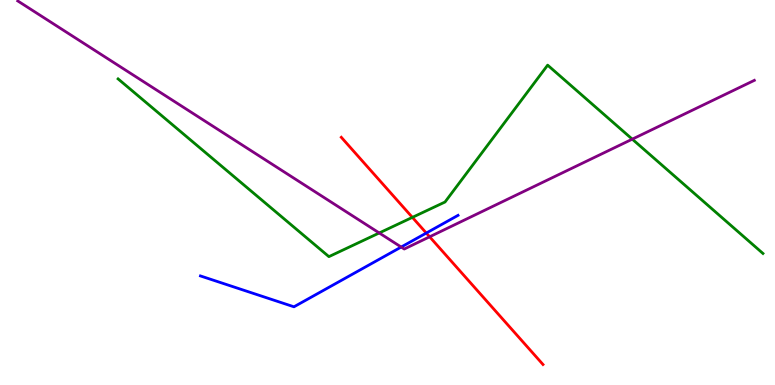[{'lines': ['blue', 'red'], 'intersections': [{'x': 5.5, 'y': 3.95}]}, {'lines': ['green', 'red'], 'intersections': [{'x': 5.32, 'y': 4.35}]}, {'lines': ['purple', 'red'], 'intersections': [{'x': 5.54, 'y': 3.85}]}, {'lines': ['blue', 'green'], 'intersections': []}, {'lines': ['blue', 'purple'], 'intersections': [{'x': 5.18, 'y': 3.58}]}, {'lines': ['green', 'purple'], 'intersections': [{'x': 4.89, 'y': 3.95}, {'x': 8.16, 'y': 6.39}]}]